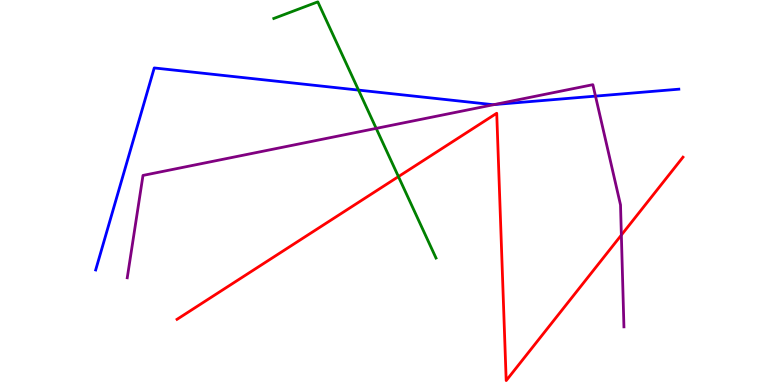[{'lines': ['blue', 'red'], 'intersections': []}, {'lines': ['green', 'red'], 'intersections': [{'x': 5.14, 'y': 5.41}]}, {'lines': ['purple', 'red'], 'intersections': [{'x': 8.02, 'y': 3.89}]}, {'lines': ['blue', 'green'], 'intersections': [{'x': 4.63, 'y': 7.66}]}, {'lines': ['blue', 'purple'], 'intersections': [{'x': 6.38, 'y': 7.28}, {'x': 7.68, 'y': 7.5}]}, {'lines': ['green', 'purple'], 'intersections': [{'x': 4.85, 'y': 6.67}]}]